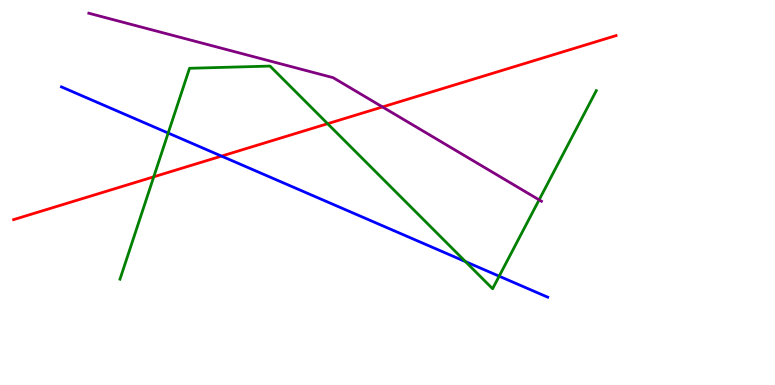[{'lines': ['blue', 'red'], 'intersections': [{'x': 2.86, 'y': 5.95}]}, {'lines': ['green', 'red'], 'intersections': [{'x': 1.98, 'y': 5.41}, {'x': 4.23, 'y': 6.79}]}, {'lines': ['purple', 'red'], 'intersections': [{'x': 4.94, 'y': 7.22}]}, {'lines': ['blue', 'green'], 'intersections': [{'x': 2.17, 'y': 6.54}, {'x': 6.01, 'y': 3.2}, {'x': 6.44, 'y': 2.83}]}, {'lines': ['blue', 'purple'], 'intersections': []}, {'lines': ['green', 'purple'], 'intersections': [{'x': 6.96, 'y': 4.81}]}]